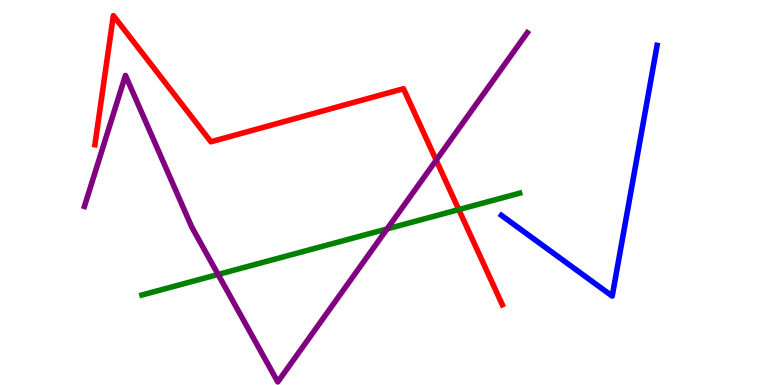[{'lines': ['blue', 'red'], 'intersections': []}, {'lines': ['green', 'red'], 'intersections': [{'x': 5.92, 'y': 4.56}]}, {'lines': ['purple', 'red'], 'intersections': [{'x': 5.63, 'y': 5.84}]}, {'lines': ['blue', 'green'], 'intersections': []}, {'lines': ['blue', 'purple'], 'intersections': []}, {'lines': ['green', 'purple'], 'intersections': [{'x': 2.81, 'y': 2.87}, {'x': 4.99, 'y': 4.05}]}]